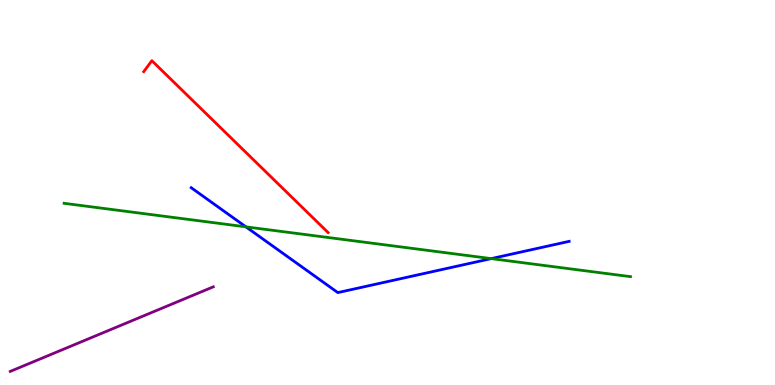[{'lines': ['blue', 'red'], 'intersections': []}, {'lines': ['green', 'red'], 'intersections': []}, {'lines': ['purple', 'red'], 'intersections': []}, {'lines': ['blue', 'green'], 'intersections': [{'x': 3.17, 'y': 4.11}, {'x': 6.34, 'y': 3.28}]}, {'lines': ['blue', 'purple'], 'intersections': []}, {'lines': ['green', 'purple'], 'intersections': []}]